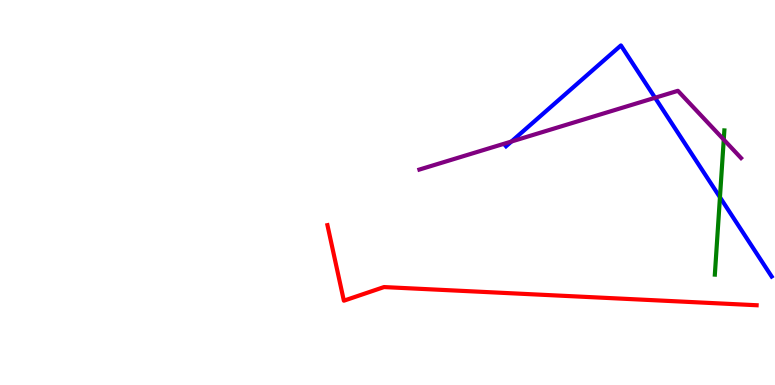[{'lines': ['blue', 'red'], 'intersections': []}, {'lines': ['green', 'red'], 'intersections': []}, {'lines': ['purple', 'red'], 'intersections': []}, {'lines': ['blue', 'green'], 'intersections': [{'x': 9.29, 'y': 4.88}]}, {'lines': ['blue', 'purple'], 'intersections': [{'x': 6.6, 'y': 6.32}, {'x': 8.45, 'y': 7.46}]}, {'lines': ['green', 'purple'], 'intersections': [{'x': 9.34, 'y': 6.37}]}]